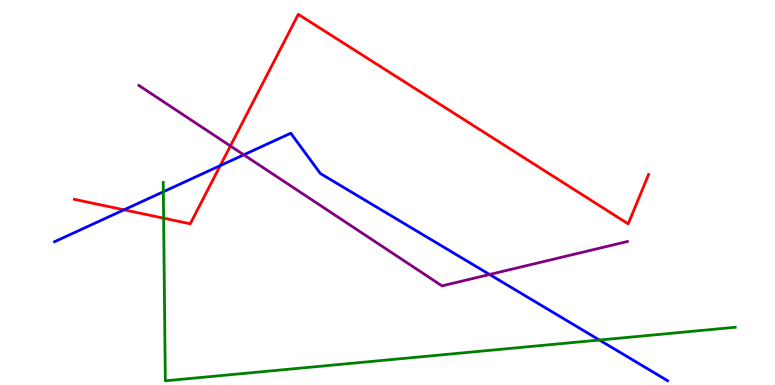[{'lines': ['blue', 'red'], 'intersections': [{'x': 1.6, 'y': 4.55}, {'x': 2.84, 'y': 5.7}]}, {'lines': ['green', 'red'], 'intersections': [{'x': 2.11, 'y': 4.33}]}, {'lines': ['purple', 'red'], 'intersections': [{'x': 2.97, 'y': 6.21}]}, {'lines': ['blue', 'green'], 'intersections': [{'x': 2.11, 'y': 5.02}, {'x': 7.73, 'y': 1.17}]}, {'lines': ['blue', 'purple'], 'intersections': [{'x': 3.15, 'y': 5.98}, {'x': 6.32, 'y': 2.87}]}, {'lines': ['green', 'purple'], 'intersections': []}]